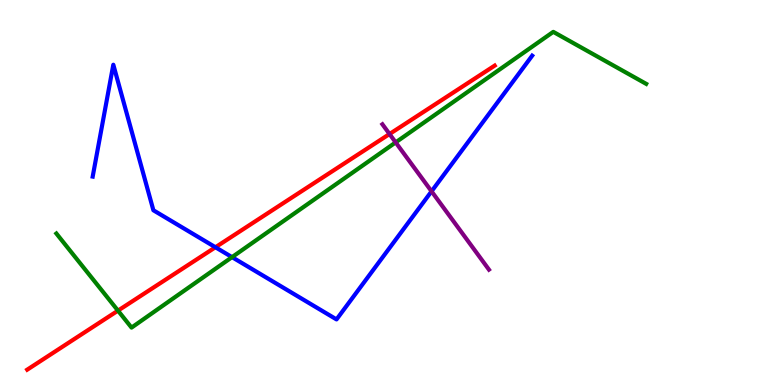[{'lines': ['blue', 'red'], 'intersections': [{'x': 2.78, 'y': 3.58}]}, {'lines': ['green', 'red'], 'intersections': [{'x': 1.52, 'y': 1.93}]}, {'lines': ['purple', 'red'], 'intersections': [{'x': 5.03, 'y': 6.52}]}, {'lines': ['blue', 'green'], 'intersections': [{'x': 2.99, 'y': 3.32}]}, {'lines': ['blue', 'purple'], 'intersections': [{'x': 5.57, 'y': 5.03}]}, {'lines': ['green', 'purple'], 'intersections': [{'x': 5.11, 'y': 6.3}]}]